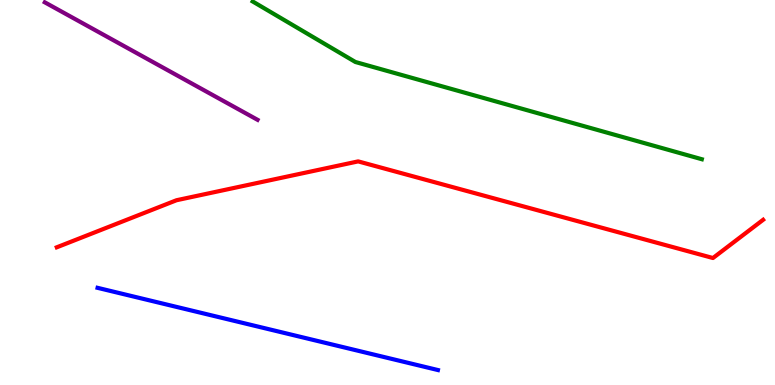[{'lines': ['blue', 'red'], 'intersections': []}, {'lines': ['green', 'red'], 'intersections': []}, {'lines': ['purple', 'red'], 'intersections': []}, {'lines': ['blue', 'green'], 'intersections': []}, {'lines': ['blue', 'purple'], 'intersections': []}, {'lines': ['green', 'purple'], 'intersections': []}]